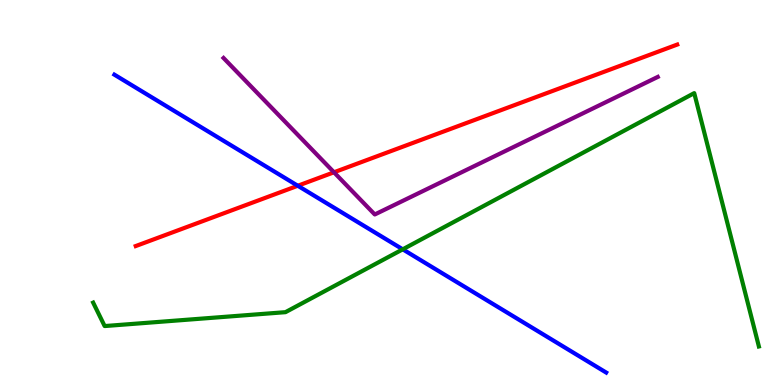[{'lines': ['blue', 'red'], 'intersections': [{'x': 3.84, 'y': 5.18}]}, {'lines': ['green', 'red'], 'intersections': []}, {'lines': ['purple', 'red'], 'intersections': [{'x': 4.31, 'y': 5.52}]}, {'lines': ['blue', 'green'], 'intersections': [{'x': 5.2, 'y': 3.52}]}, {'lines': ['blue', 'purple'], 'intersections': []}, {'lines': ['green', 'purple'], 'intersections': []}]